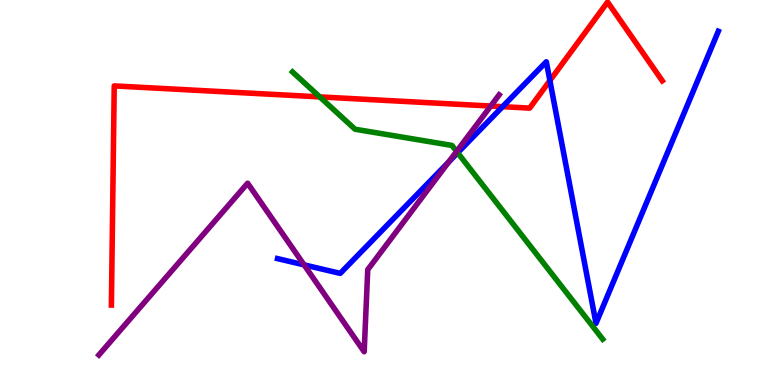[{'lines': ['blue', 'red'], 'intersections': [{'x': 6.48, 'y': 7.23}, {'x': 7.1, 'y': 7.91}]}, {'lines': ['green', 'red'], 'intersections': [{'x': 4.13, 'y': 7.48}]}, {'lines': ['purple', 'red'], 'intersections': [{'x': 6.33, 'y': 7.25}]}, {'lines': ['blue', 'green'], 'intersections': [{'x': 5.91, 'y': 6.03}]}, {'lines': ['blue', 'purple'], 'intersections': [{'x': 3.92, 'y': 3.12}, {'x': 5.79, 'y': 5.79}]}, {'lines': ['green', 'purple'], 'intersections': [{'x': 5.89, 'y': 6.07}]}]